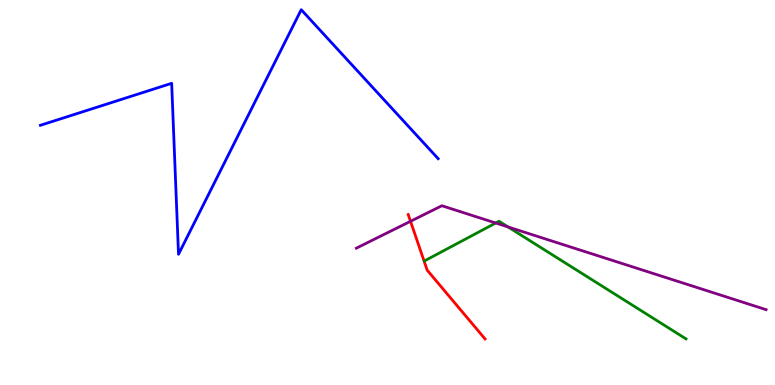[{'lines': ['blue', 'red'], 'intersections': []}, {'lines': ['green', 'red'], 'intersections': []}, {'lines': ['purple', 'red'], 'intersections': [{'x': 5.3, 'y': 4.25}]}, {'lines': ['blue', 'green'], 'intersections': []}, {'lines': ['blue', 'purple'], 'intersections': []}, {'lines': ['green', 'purple'], 'intersections': [{'x': 6.4, 'y': 4.21}, {'x': 6.56, 'y': 4.1}]}]